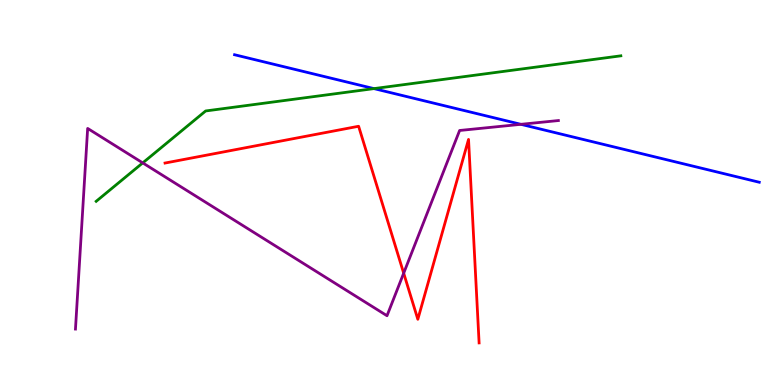[{'lines': ['blue', 'red'], 'intersections': []}, {'lines': ['green', 'red'], 'intersections': []}, {'lines': ['purple', 'red'], 'intersections': [{'x': 5.21, 'y': 2.9}]}, {'lines': ['blue', 'green'], 'intersections': [{'x': 4.83, 'y': 7.7}]}, {'lines': ['blue', 'purple'], 'intersections': [{'x': 6.72, 'y': 6.77}]}, {'lines': ['green', 'purple'], 'intersections': [{'x': 1.84, 'y': 5.77}]}]